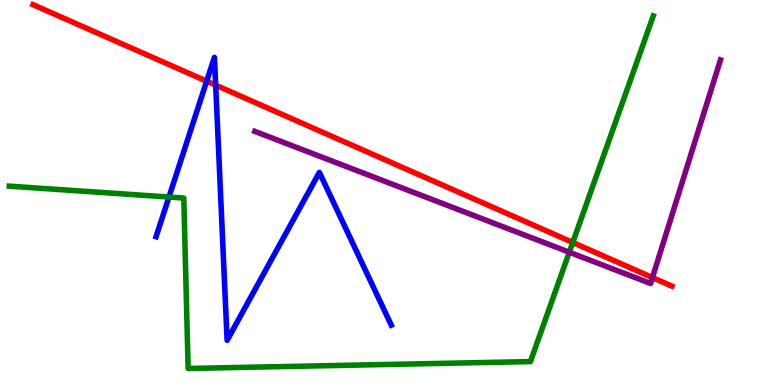[{'lines': ['blue', 'red'], 'intersections': [{'x': 2.67, 'y': 7.89}, {'x': 2.78, 'y': 7.79}]}, {'lines': ['green', 'red'], 'intersections': [{'x': 7.39, 'y': 3.7}]}, {'lines': ['purple', 'red'], 'intersections': [{'x': 8.42, 'y': 2.79}]}, {'lines': ['blue', 'green'], 'intersections': [{'x': 2.18, 'y': 4.88}]}, {'lines': ['blue', 'purple'], 'intersections': []}, {'lines': ['green', 'purple'], 'intersections': [{'x': 7.35, 'y': 3.45}]}]